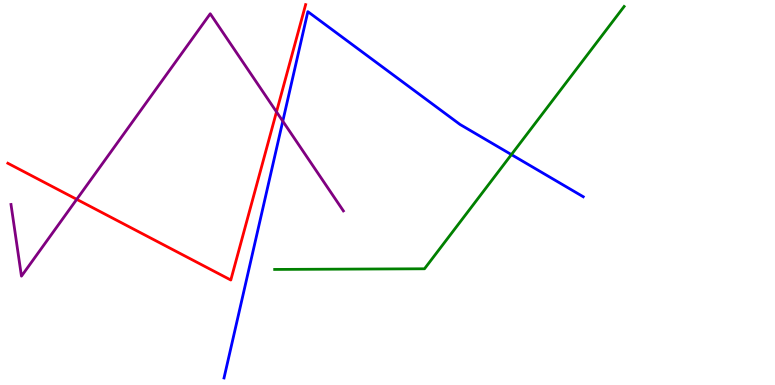[{'lines': ['blue', 'red'], 'intersections': []}, {'lines': ['green', 'red'], 'intersections': []}, {'lines': ['purple', 'red'], 'intersections': [{'x': 0.99, 'y': 4.82}, {'x': 3.57, 'y': 7.09}]}, {'lines': ['blue', 'green'], 'intersections': [{'x': 6.6, 'y': 5.98}]}, {'lines': ['blue', 'purple'], 'intersections': [{'x': 3.65, 'y': 6.85}]}, {'lines': ['green', 'purple'], 'intersections': []}]